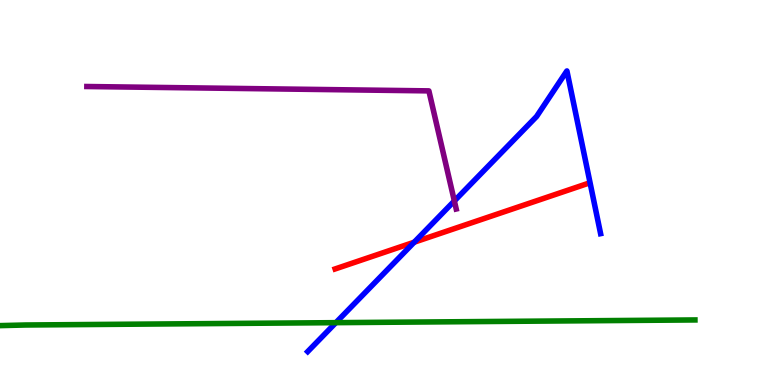[{'lines': ['blue', 'red'], 'intersections': [{'x': 5.34, 'y': 3.71}]}, {'lines': ['green', 'red'], 'intersections': []}, {'lines': ['purple', 'red'], 'intersections': []}, {'lines': ['blue', 'green'], 'intersections': [{'x': 4.33, 'y': 1.62}]}, {'lines': ['blue', 'purple'], 'intersections': [{'x': 5.86, 'y': 4.78}]}, {'lines': ['green', 'purple'], 'intersections': []}]